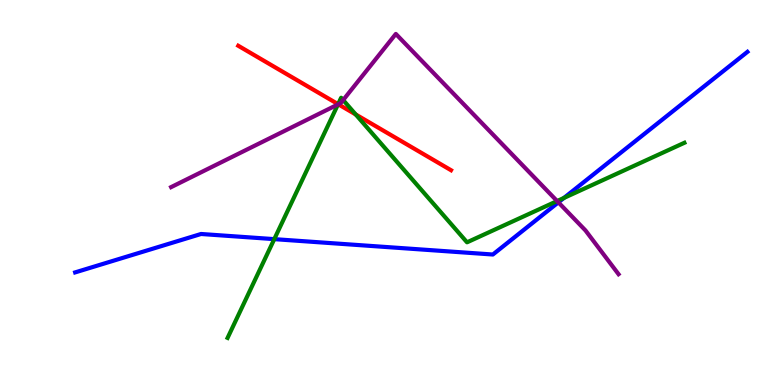[{'lines': ['blue', 'red'], 'intersections': []}, {'lines': ['green', 'red'], 'intersections': [{'x': 4.36, 'y': 7.29}, {'x': 4.59, 'y': 7.03}]}, {'lines': ['purple', 'red'], 'intersections': [{'x': 4.36, 'y': 7.29}]}, {'lines': ['blue', 'green'], 'intersections': [{'x': 3.54, 'y': 3.79}, {'x': 7.28, 'y': 4.86}]}, {'lines': ['blue', 'purple'], 'intersections': [{'x': 7.2, 'y': 4.74}]}, {'lines': ['green', 'purple'], 'intersections': [{'x': 4.36, 'y': 7.29}, {'x': 4.43, 'y': 7.4}, {'x': 7.19, 'y': 4.78}]}]